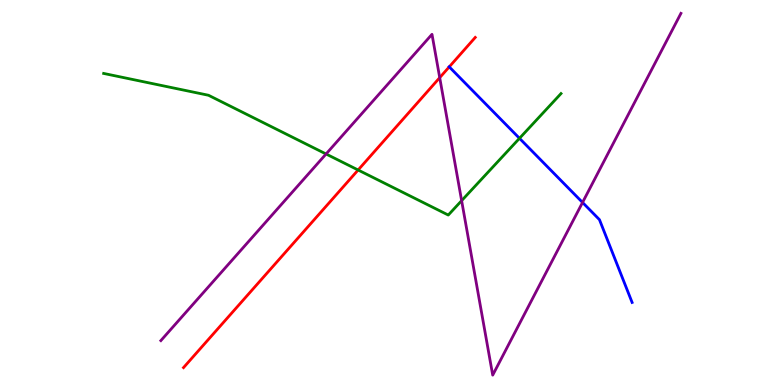[{'lines': ['blue', 'red'], 'intersections': [{'x': 5.8, 'y': 8.26}]}, {'lines': ['green', 'red'], 'intersections': [{'x': 4.62, 'y': 5.58}]}, {'lines': ['purple', 'red'], 'intersections': [{'x': 5.67, 'y': 7.98}]}, {'lines': ['blue', 'green'], 'intersections': [{'x': 6.7, 'y': 6.41}]}, {'lines': ['blue', 'purple'], 'intersections': [{'x': 7.52, 'y': 4.74}]}, {'lines': ['green', 'purple'], 'intersections': [{'x': 4.21, 'y': 6.0}, {'x': 5.96, 'y': 4.79}]}]